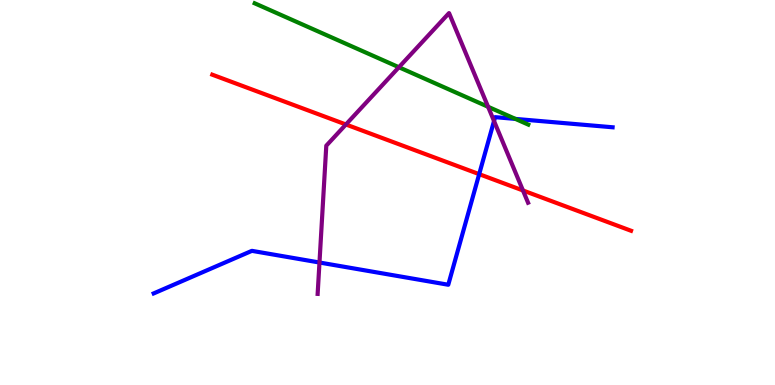[{'lines': ['blue', 'red'], 'intersections': [{'x': 6.18, 'y': 5.48}]}, {'lines': ['green', 'red'], 'intersections': []}, {'lines': ['purple', 'red'], 'intersections': [{'x': 4.46, 'y': 6.77}, {'x': 6.75, 'y': 5.05}]}, {'lines': ['blue', 'green'], 'intersections': [{'x': 6.65, 'y': 6.91}]}, {'lines': ['blue', 'purple'], 'intersections': [{'x': 4.12, 'y': 3.18}, {'x': 6.37, 'y': 6.86}]}, {'lines': ['green', 'purple'], 'intersections': [{'x': 5.15, 'y': 8.25}, {'x': 6.3, 'y': 7.23}]}]